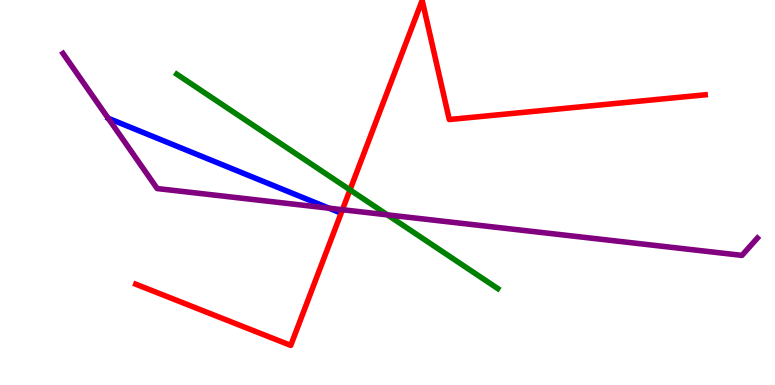[{'lines': ['blue', 'red'], 'intersections': []}, {'lines': ['green', 'red'], 'intersections': [{'x': 4.52, 'y': 5.07}]}, {'lines': ['purple', 'red'], 'intersections': [{'x': 4.42, 'y': 4.55}]}, {'lines': ['blue', 'green'], 'intersections': []}, {'lines': ['blue', 'purple'], 'intersections': [{'x': 4.25, 'y': 4.59}]}, {'lines': ['green', 'purple'], 'intersections': [{'x': 5.0, 'y': 4.42}]}]